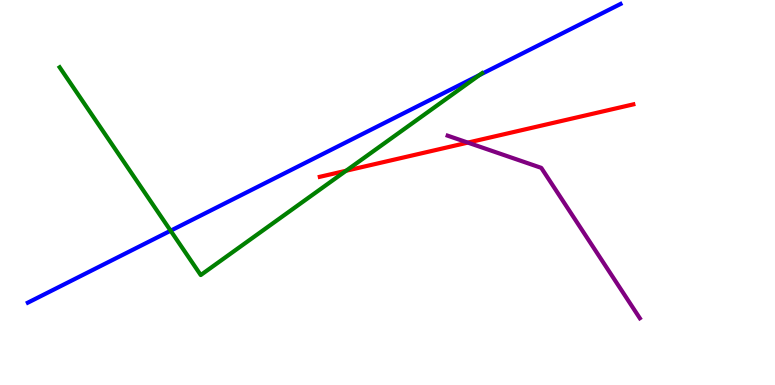[{'lines': ['blue', 'red'], 'intersections': []}, {'lines': ['green', 'red'], 'intersections': [{'x': 4.47, 'y': 5.57}]}, {'lines': ['purple', 'red'], 'intersections': [{'x': 6.04, 'y': 6.3}]}, {'lines': ['blue', 'green'], 'intersections': [{'x': 2.2, 'y': 4.01}, {'x': 6.19, 'y': 8.05}]}, {'lines': ['blue', 'purple'], 'intersections': []}, {'lines': ['green', 'purple'], 'intersections': []}]